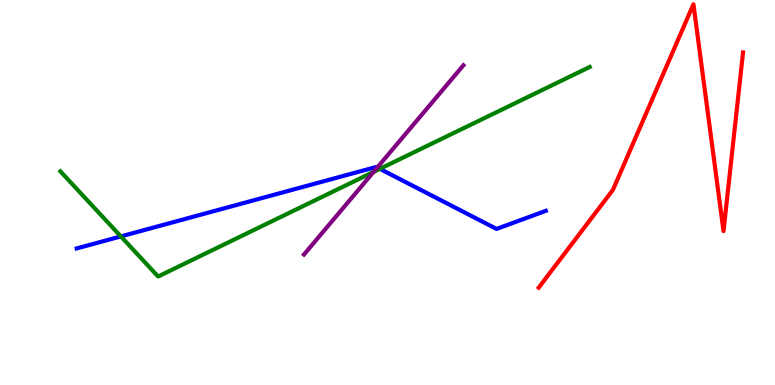[{'lines': ['blue', 'red'], 'intersections': []}, {'lines': ['green', 'red'], 'intersections': []}, {'lines': ['purple', 'red'], 'intersections': []}, {'lines': ['blue', 'green'], 'intersections': [{'x': 1.56, 'y': 3.86}, {'x': 4.9, 'y': 5.61}]}, {'lines': ['blue', 'purple'], 'intersections': [{'x': 4.87, 'y': 5.65}]}, {'lines': ['green', 'purple'], 'intersections': [{'x': 4.82, 'y': 5.54}]}]